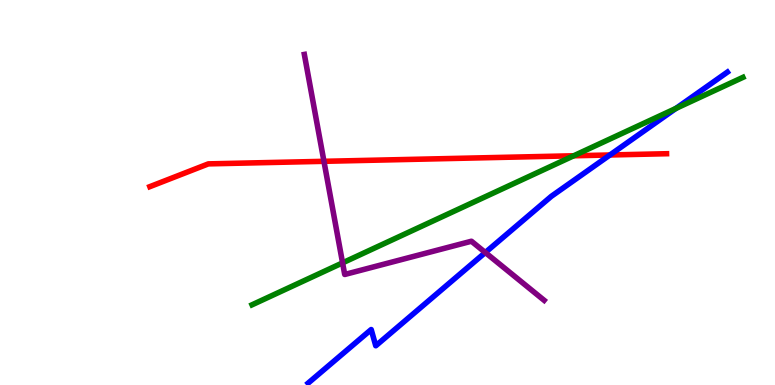[{'lines': ['blue', 'red'], 'intersections': [{'x': 7.87, 'y': 5.97}]}, {'lines': ['green', 'red'], 'intersections': [{'x': 7.4, 'y': 5.95}]}, {'lines': ['purple', 'red'], 'intersections': [{'x': 4.18, 'y': 5.81}]}, {'lines': ['blue', 'green'], 'intersections': [{'x': 8.72, 'y': 7.18}]}, {'lines': ['blue', 'purple'], 'intersections': [{'x': 6.26, 'y': 3.44}]}, {'lines': ['green', 'purple'], 'intersections': [{'x': 4.42, 'y': 3.17}]}]